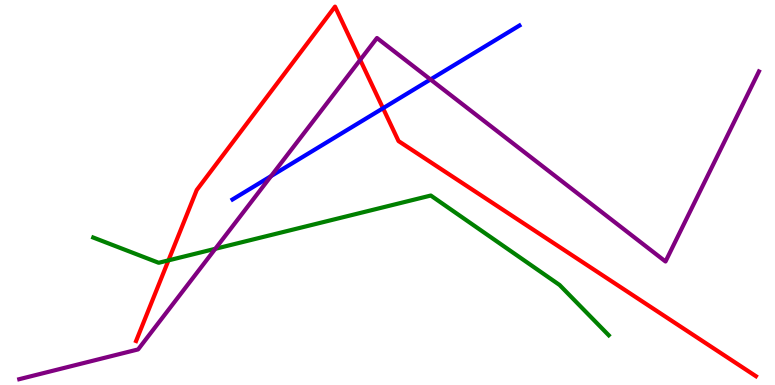[{'lines': ['blue', 'red'], 'intersections': [{'x': 4.94, 'y': 7.19}]}, {'lines': ['green', 'red'], 'intersections': [{'x': 2.17, 'y': 3.24}]}, {'lines': ['purple', 'red'], 'intersections': [{'x': 4.65, 'y': 8.44}]}, {'lines': ['blue', 'green'], 'intersections': []}, {'lines': ['blue', 'purple'], 'intersections': [{'x': 3.5, 'y': 5.43}, {'x': 5.55, 'y': 7.94}]}, {'lines': ['green', 'purple'], 'intersections': [{'x': 2.78, 'y': 3.54}]}]